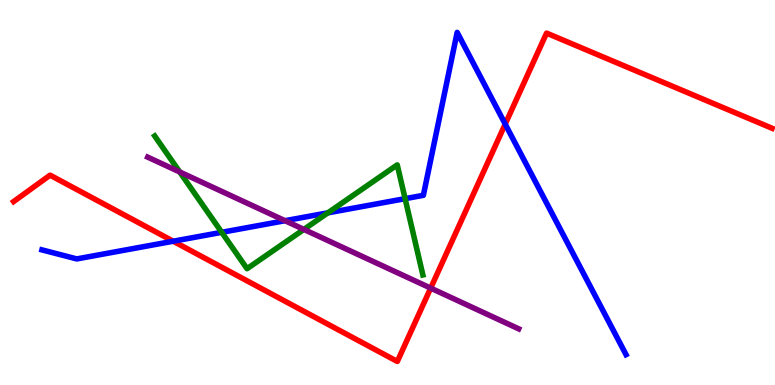[{'lines': ['blue', 'red'], 'intersections': [{'x': 2.24, 'y': 3.73}, {'x': 6.52, 'y': 6.78}]}, {'lines': ['green', 'red'], 'intersections': []}, {'lines': ['purple', 'red'], 'intersections': [{'x': 5.56, 'y': 2.52}]}, {'lines': ['blue', 'green'], 'intersections': [{'x': 2.86, 'y': 3.97}, {'x': 4.23, 'y': 4.47}, {'x': 5.23, 'y': 4.84}]}, {'lines': ['blue', 'purple'], 'intersections': [{'x': 3.68, 'y': 4.27}]}, {'lines': ['green', 'purple'], 'intersections': [{'x': 2.32, 'y': 5.53}, {'x': 3.92, 'y': 4.04}]}]